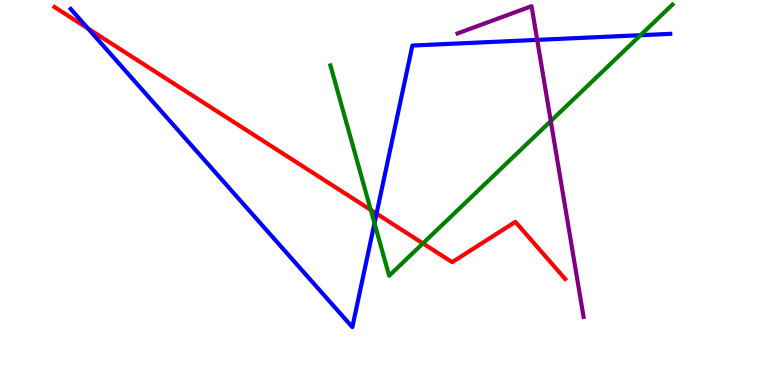[{'lines': ['blue', 'red'], 'intersections': [{'x': 1.14, 'y': 9.26}, {'x': 4.86, 'y': 4.45}]}, {'lines': ['green', 'red'], 'intersections': [{'x': 4.78, 'y': 4.55}, {'x': 5.46, 'y': 3.68}]}, {'lines': ['purple', 'red'], 'intersections': []}, {'lines': ['blue', 'green'], 'intersections': [{'x': 4.83, 'y': 4.2}, {'x': 8.26, 'y': 9.09}]}, {'lines': ['blue', 'purple'], 'intersections': [{'x': 6.93, 'y': 8.96}]}, {'lines': ['green', 'purple'], 'intersections': [{'x': 7.11, 'y': 6.86}]}]